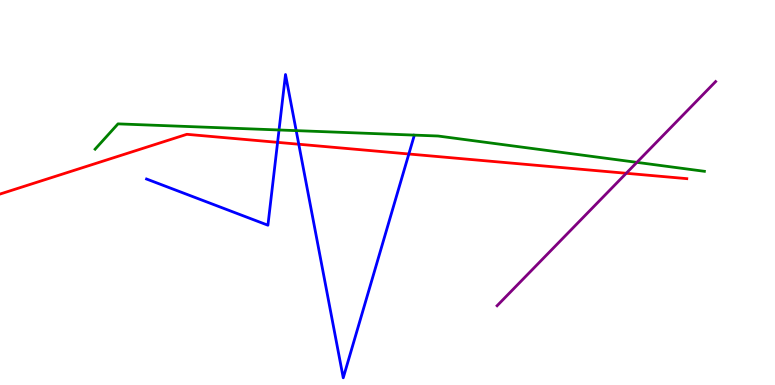[{'lines': ['blue', 'red'], 'intersections': [{'x': 3.58, 'y': 6.3}, {'x': 3.86, 'y': 6.25}, {'x': 5.28, 'y': 6.0}]}, {'lines': ['green', 'red'], 'intersections': []}, {'lines': ['purple', 'red'], 'intersections': [{'x': 8.08, 'y': 5.5}]}, {'lines': ['blue', 'green'], 'intersections': [{'x': 3.6, 'y': 6.62}, {'x': 3.82, 'y': 6.61}]}, {'lines': ['blue', 'purple'], 'intersections': []}, {'lines': ['green', 'purple'], 'intersections': [{'x': 8.22, 'y': 5.78}]}]